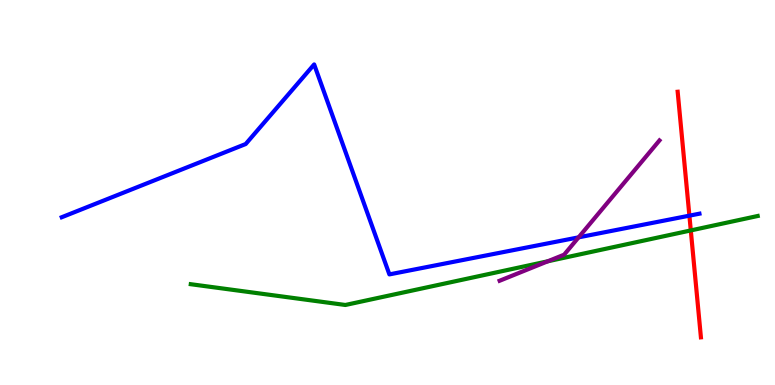[{'lines': ['blue', 'red'], 'intersections': [{'x': 8.9, 'y': 4.4}]}, {'lines': ['green', 'red'], 'intersections': [{'x': 8.91, 'y': 4.01}]}, {'lines': ['purple', 'red'], 'intersections': []}, {'lines': ['blue', 'green'], 'intersections': []}, {'lines': ['blue', 'purple'], 'intersections': [{'x': 7.47, 'y': 3.84}]}, {'lines': ['green', 'purple'], 'intersections': [{'x': 7.07, 'y': 3.21}]}]